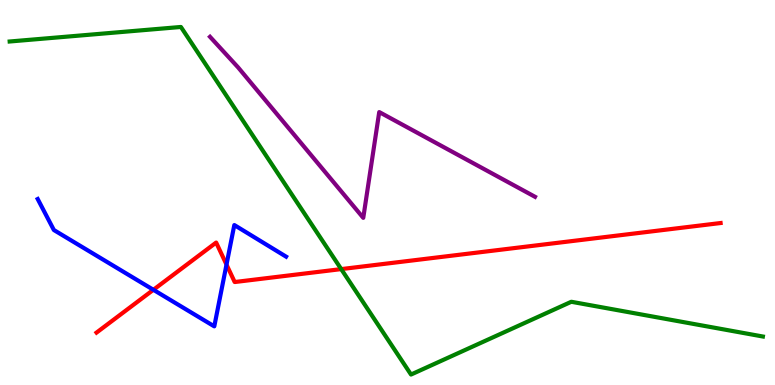[{'lines': ['blue', 'red'], 'intersections': [{'x': 1.98, 'y': 2.47}, {'x': 2.92, 'y': 3.13}]}, {'lines': ['green', 'red'], 'intersections': [{'x': 4.4, 'y': 3.01}]}, {'lines': ['purple', 'red'], 'intersections': []}, {'lines': ['blue', 'green'], 'intersections': []}, {'lines': ['blue', 'purple'], 'intersections': []}, {'lines': ['green', 'purple'], 'intersections': []}]